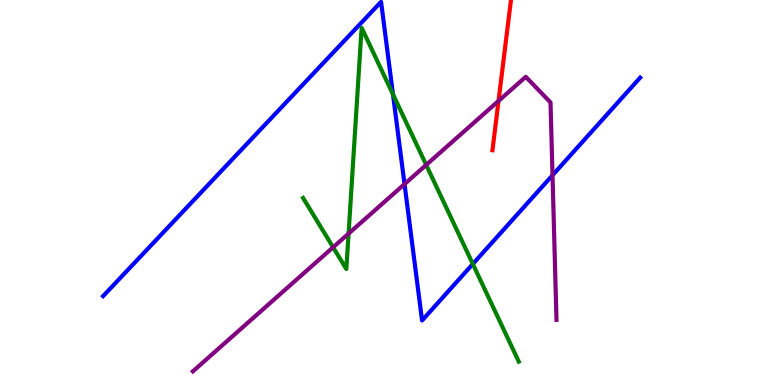[{'lines': ['blue', 'red'], 'intersections': []}, {'lines': ['green', 'red'], 'intersections': []}, {'lines': ['purple', 'red'], 'intersections': [{'x': 6.43, 'y': 7.38}]}, {'lines': ['blue', 'green'], 'intersections': [{'x': 5.07, 'y': 7.55}, {'x': 6.1, 'y': 3.14}]}, {'lines': ['blue', 'purple'], 'intersections': [{'x': 5.22, 'y': 5.22}, {'x': 7.13, 'y': 5.45}]}, {'lines': ['green', 'purple'], 'intersections': [{'x': 4.3, 'y': 3.58}, {'x': 4.5, 'y': 3.93}, {'x': 5.5, 'y': 5.72}]}]